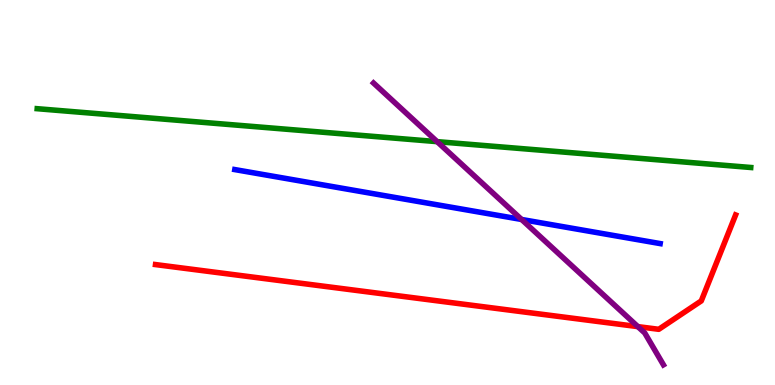[{'lines': ['blue', 'red'], 'intersections': []}, {'lines': ['green', 'red'], 'intersections': []}, {'lines': ['purple', 'red'], 'intersections': [{'x': 8.23, 'y': 1.52}]}, {'lines': ['blue', 'green'], 'intersections': []}, {'lines': ['blue', 'purple'], 'intersections': [{'x': 6.73, 'y': 4.3}]}, {'lines': ['green', 'purple'], 'intersections': [{'x': 5.64, 'y': 6.32}]}]